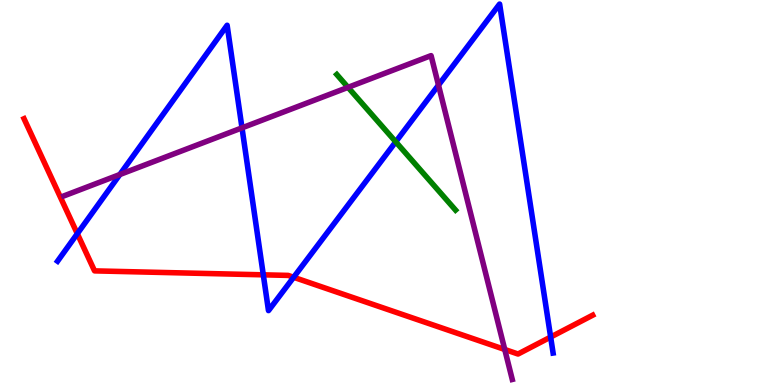[{'lines': ['blue', 'red'], 'intersections': [{'x': 0.998, 'y': 3.93}, {'x': 3.4, 'y': 2.86}, {'x': 3.79, 'y': 2.8}, {'x': 7.11, 'y': 1.25}]}, {'lines': ['green', 'red'], 'intersections': []}, {'lines': ['purple', 'red'], 'intersections': [{'x': 6.51, 'y': 0.923}]}, {'lines': ['blue', 'green'], 'intersections': [{'x': 5.11, 'y': 6.32}]}, {'lines': ['blue', 'purple'], 'intersections': [{'x': 1.55, 'y': 5.47}, {'x': 3.12, 'y': 6.68}, {'x': 5.66, 'y': 7.79}]}, {'lines': ['green', 'purple'], 'intersections': [{'x': 4.49, 'y': 7.73}]}]